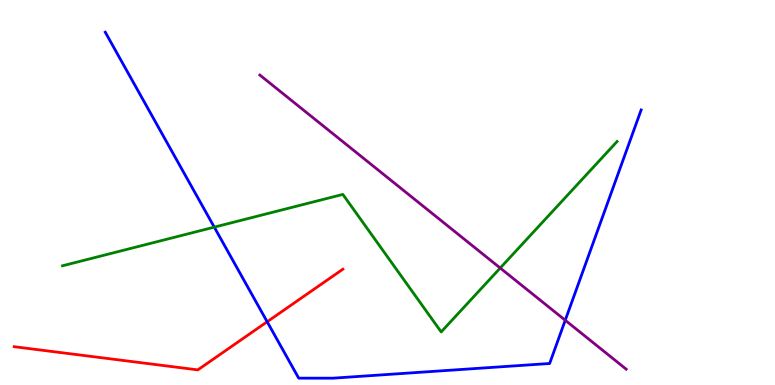[{'lines': ['blue', 'red'], 'intersections': [{'x': 3.45, 'y': 1.64}]}, {'lines': ['green', 'red'], 'intersections': []}, {'lines': ['purple', 'red'], 'intersections': []}, {'lines': ['blue', 'green'], 'intersections': [{'x': 2.76, 'y': 4.1}]}, {'lines': ['blue', 'purple'], 'intersections': [{'x': 7.29, 'y': 1.68}]}, {'lines': ['green', 'purple'], 'intersections': [{'x': 6.45, 'y': 3.04}]}]